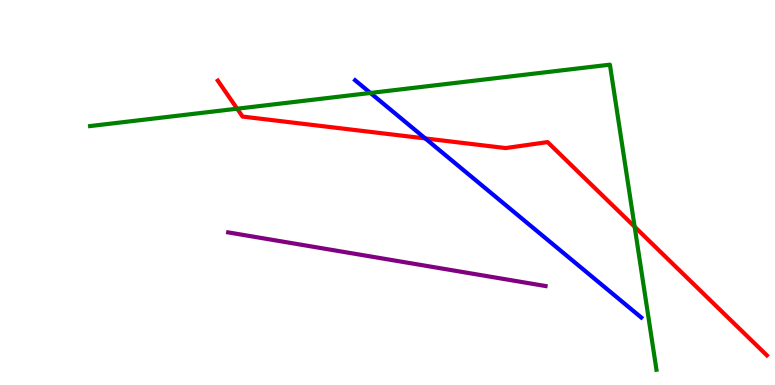[{'lines': ['blue', 'red'], 'intersections': [{'x': 5.49, 'y': 6.4}]}, {'lines': ['green', 'red'], 'intersections': [{'x': 3.06, 'y': 7.18}, {'x': 8.19, 'y': 4.11}]}, {'lines': ['purple', 'red'], 'intersections': []}, {'lines': ['blue', 'green'], 'intersections': [{'x': 4.78, 'y': 7.59}]}, {'lines': ['blue', 'purple'], 'intersections': []}, {'lines': ['green', 'purple'], 'intersections': []}]